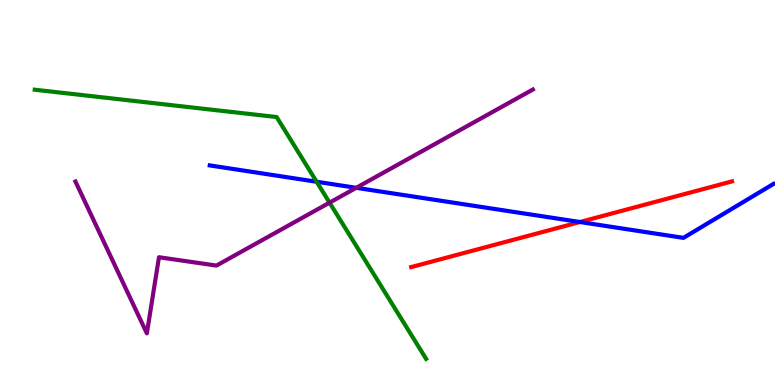[{'lines': ['blue', 'red'], 'intersections': [{'x': 7.48, 'y': 4.23}]}, {'lines': ['green', 'red'], 'intersections': []}, {'lines': ['purple', 'red'], 'intersections': []}, {'lines': ['blue', 'green'], 'intersections': [{'x': 4.09, 'y': 5.28}]}, {'lines': ['blue', 'purple'], 'intersections': [{'x': 4.6, 'y': 5.12}]}, {'lines': ['green', 'purple'], 'intersections': [{'x': 4.25, 'y': 4.74}]}]